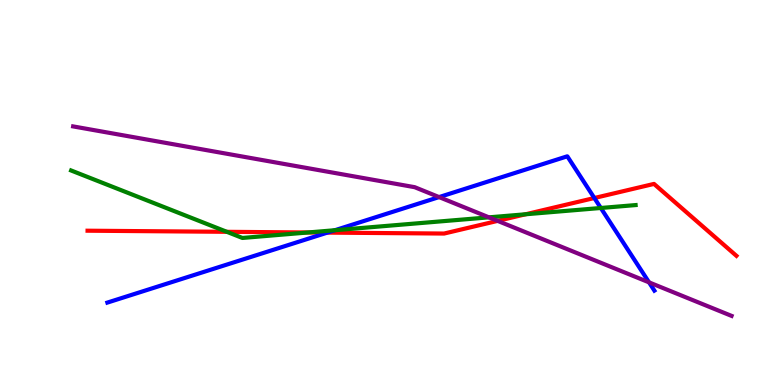[{'lines': ['blue', 'red'], 'intersections': [{'x': 4.22, 'y': 3.96}, {'x': 7.67, 'y': 4.86}]}, {'lines': ['green', 'red'], 'intersections': [{'x': 2.93, 'y': 3.98}, {'x': 3.98, 'y': 3.96}, {'x': 6.78, 'y': 4.43}]}, {'lines': ['purple', 'red'], 'intersections': [{'x': 6.42, 'y': 4.26}]}, {'lines': ['blue', 'green'], 'intersections': [{'x': 4.32, 'y': 4.02}, {'x': 7.75, 'y': 4.6}]}, {'lines': ['blue', 'purple'], 'intersections': [{'x': 5.67, 'y': 4.88}, {'x': 8.37, 'y': 2.67}]}, {'lines': ['green', 'purple'], 'intersections': [{'x': 6.31, 'y': 4.35}]}]